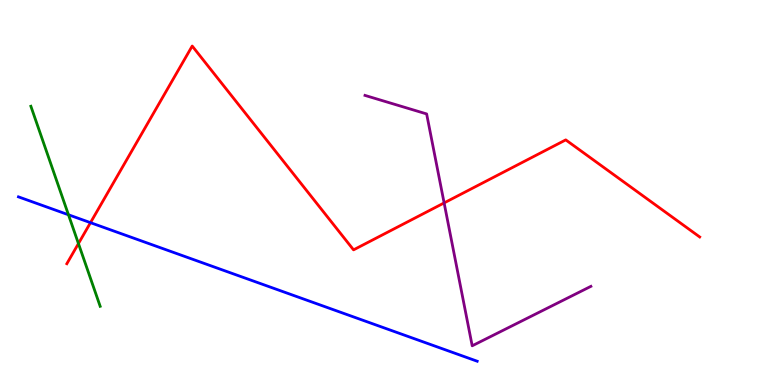[{'lines': ['blue', 'red'], 'intersections': [{'x': 1.17, 'y': 4.22}]}, {'lines': ['green', 'red'], 'intersections': [{'x': 1.01, 'y': 3.67}]}, {'lines': ['purple', 'red'], 'intersections': [{'x': 5.73, 'y': 4.73}]}, {'lines': ['blue', 'green'], 'intersections': [{'x': 0.883, 'y': 4.42}]}, {'lines': ['blue', 'purple'], 'intersections': []}, {'lines': ['green', 'purple'], 'intersections': []}]